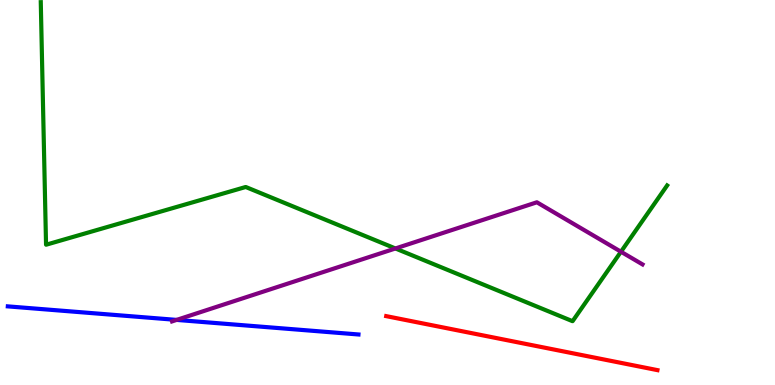[{'lines': ['blue', 'red'], 'intersections': []}, {'lines': ['green', 'red'], 'intersections': []}, {'lines': ['purple', 'red'], 'intersections': []}, {'lines': ['blue', 'green'], 'intersections': []}, {'lines': ['blue', 'purple'], 'intersections': [{'x': 2.28, 'y': 1.69}]}, {'lines': ['green', 'purple'], 'intersections': [{'x': 5.1, 'y': 3.55}, {'x': 8.01, 'y': 3.46}]}]